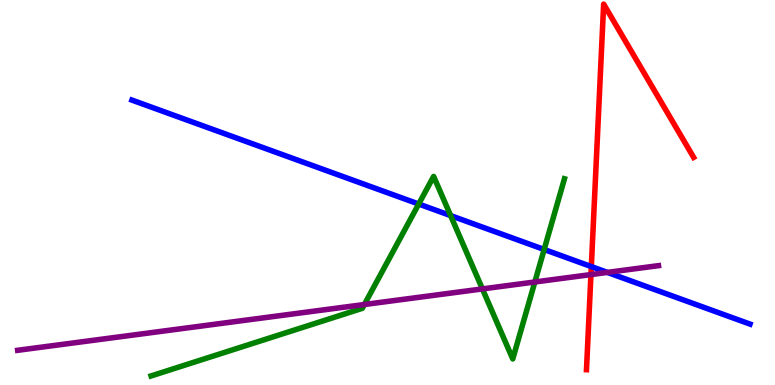[{'lines': ['blue', 'red'], 'intersections': [{'x': 7.63, 'y': 3.08}]}, {'lines': ['green', 'red'], 'intersections': []}, {'lines': ['purple', 'red'], 'intersections': [{'x': 7.63, 'y': 2.87}]}, {'lines': ['blue', 'green'], 'intersections': [{'x': 5.4, 'y': 4.7}, {'x': 5.81, 'y': 4.4}, {'x': 7.02, 'y': 3.52}]}, {'lines': ['blue', 'purple'], 'intersections': [{'x': 7.84, 'y': 2.92}]}, {'lines': ['green', 'purple'], 'intersections': [{'x': 4.7, 'y': 2.09}, {'x': 6.22, 'y': 2.5}, {'x': 6.9, 'y': 2.68}]}]